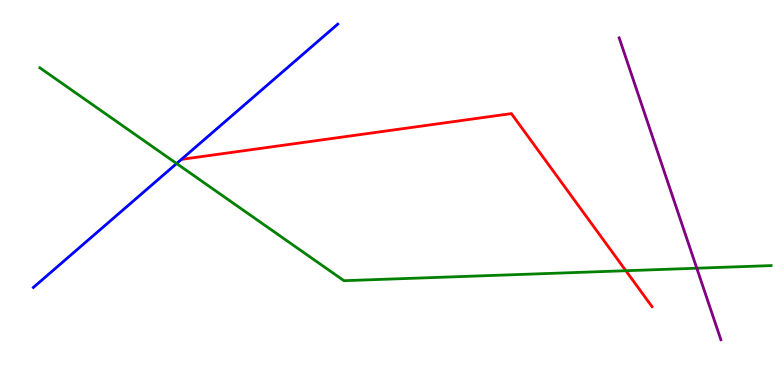[{'lines': ['blue', 'red'], 'intersections': []}, {'lines': ['green', 'red'], 'intersections': [{'x': 8.08, 'y': 2.97}]}, {'lines': ['purple', 'red'], 'intersections': []}, {'lines': ['blue', 'green'], 'intersections': [{'x': 2.28, 'y': 5.75}]}, {'lines': ['blue', 'purple'], 'intersections': []}, {'lines': ['green', 'purple'], 'intersections': [{'x': 8.99, 'y': 3.03}]}]